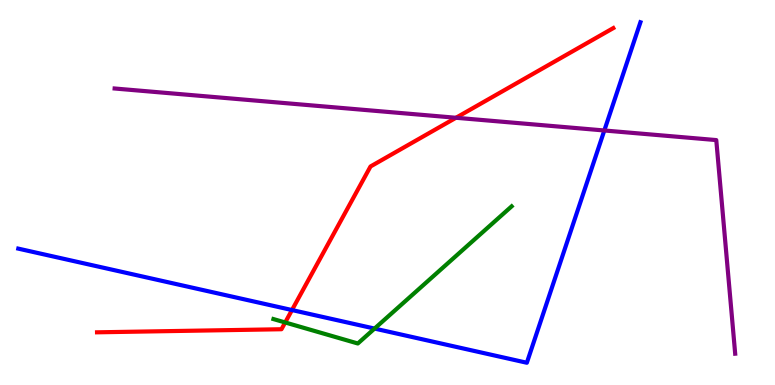[{'lines': ['blue', 'red'], 'intersections': [{'x': 3.77, 'y': 1.95}]}, {'lines': ['green', 'red'], 'intersections': [{'x': 3.68, 'y': 1.62}]}, {'lines': ['purple', 'red'], 'intersections': [{'x': 5.88, 'y': 6.94}]}, {'lines': ['blue', 'green'], 'intersections': [{'x': 4.83, 'y': 1.47}]}, {'lines': ['blue', 'purple'], 'intersections': [{'x': 7.8, 'y': 6.61}]}, {'lines': ['green', 'purple'], 'intersections': []}]